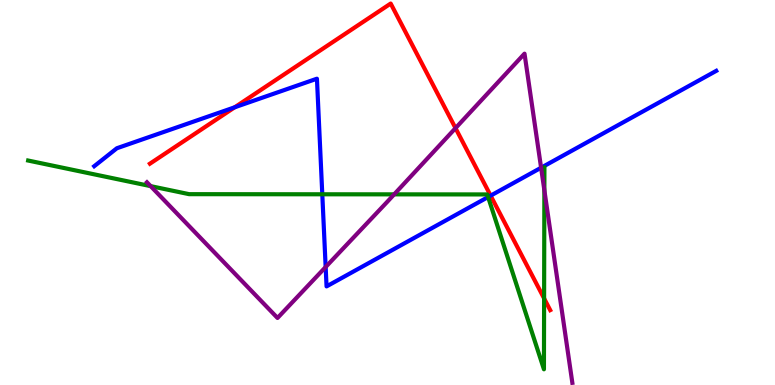[{'lines': ['blue', 'red'], 'intersections': [{'x': 3.03, 'y': 7.21}, {'x': 6.33, 'y': 4.92}]}, {'lines': ['green', 'red'], 'intersections': [{'x': 7.02, 'y': 2.25}]}, {'lines': ['purple', 'red'], 'intersections': [{'x': 5.88, 'y': 6.67}]}, {'lines': ['blue', 'green'], 'intersections': [{'x': 4.16, 'y': 4.95}, {'x': 6.3, 'y': 4.88}]}, {'lines': ['blue', 'purple'], 'intersections': [{'x': 4.2, 'y': 3.06}, {'x': 6.98, 'y': 5.64}]}, {'lines': ['green', 'purple'], 'intersections': [{'x': 1.94, 'y': 5.17}, {'x': 5.09, 'y': 4.95}, {'x': 7.02, 'y': 5.06}]}]